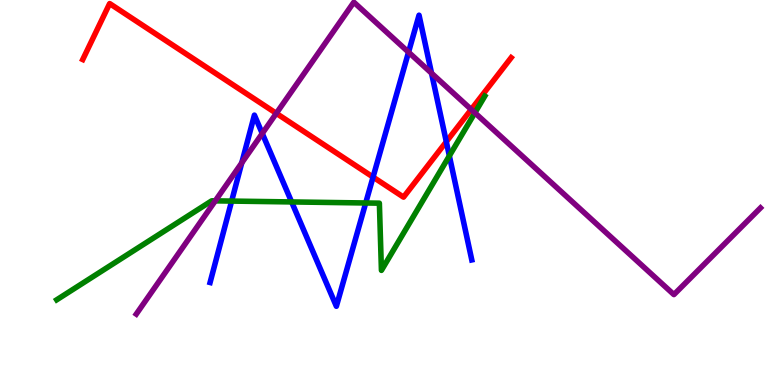[{'lines': ['blue', 'red'], 'intersections': [{'x': 4.81, 'y': 5.4}, {'x': 5.76, 'y': 6.32}]}, {'lines': ['green', 'red'], 'intersections': []}, {'lines': ['purple', 'red'], 'intersections': [{'x': 3.57, 'y': 7.06}, {'x': 6.08, 'y': 7.16}]}, {'lines': ['blue', 'green'], 'intersections': [{'x': 2.99, 'y': 4.78}, {'x': 3.76, 'y': 4.75}, {'x': 4.72, 'y': 4.73}, {'x': 5.8, 'y': 5.95}]}, {'lines': ['blue', 'purple'], 'intersections': [{'x': 3.12, 'y': 5.77}, {'x': 3.38, 'y': 6.53}, {'x': 5.27, 'y': 8.64}, {'x': 5.57, 'y': 8.1}]}, {'lines': ['green', 'purple'], 'intersections': [{'x': 2.78, 'y': 4.78}, {'x': 6.13, 'y': 7.07}]}]